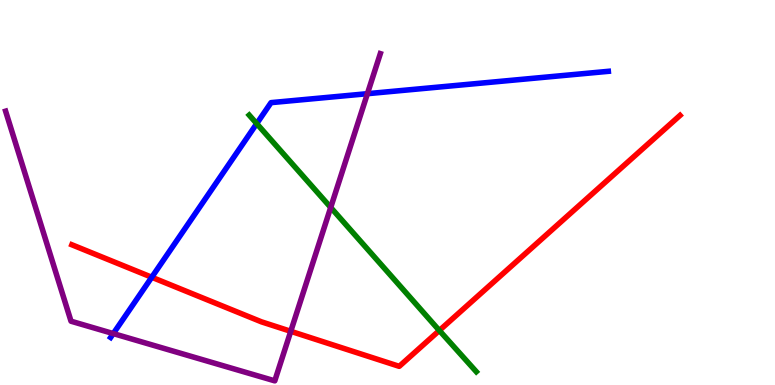[{'lines': ['blue', 'red'], 'intersections': [{'x': 1.96, 'y': 2.8}]}, {'lines': ['green', 'red'], 'intersections': [{'x': 5.67, 'y': 1.42}]}, {'lines': ['purple', 'red'], 'intersections': [{'x': 3.75, 'y': 1.39}]}, {'lines': ['blue', 'green'], 'intersections': [{'x': 3.31, 'y': 6.79}]}, {'lines': ['blue', 'purple'], 'intersections': [{'x': 1.46, 'y': 1.34}, {'x': 4.74, 'y': 7.57}]}, {'lines': ['green', 'purple'], 'intersections': [{'x': 4.27, 'y': 4.61}]}]